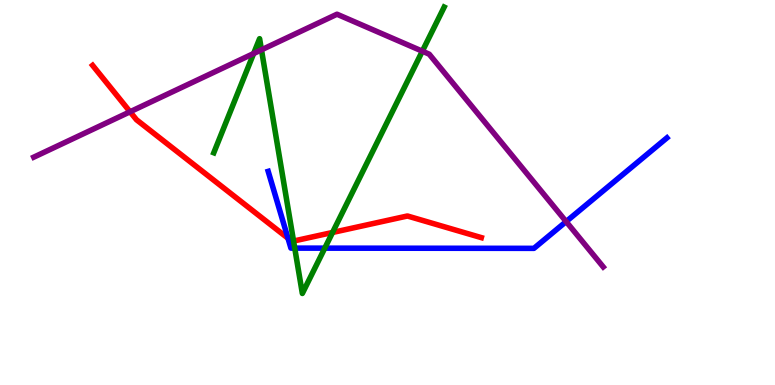[{'lines': ['blue', 'red'], 'intersections': [{'x': 3.72, 'y': 3.81}]}, {'lines': ['green', 'red'], 'intersections': [{'x': 3.79, 'y': 3.74}, {'x': 4.29, 'y': 3.96}]}, {'lines': ['purple', 'red'], 'intersections': [{'x': 1.68, 'y': 7.1}]}, {'lines': ['blue', 'green'], 'intersections': [{'x': 3.8, 'y': 3.56}, {'x': 4.19, 'y': 3.55}]}, {'lines': ['blue', 'purple'], 'intersections': [{'x': 7.31, 'y': 4.24}]}, {'lines': ['green', 'purple'], 'intersections': [{'x': 3.27, 'y': 8.61}, {'x': 3.37, 'y': 8.71}, {'x': 5.45, 'y': 8.67}]}]